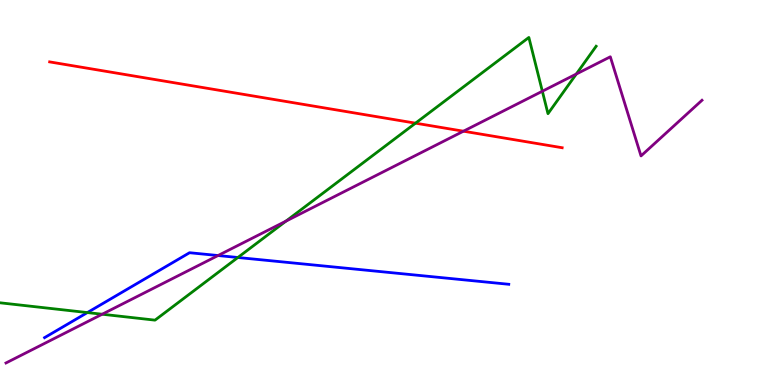[{'lines': ['blue', 'red'], 'intersections': []}, {'lines': ['green', 'red'], 'intersections': [{'x': 5.36, 'y': 6.8}]}, {'lines': ['purple', 'red'], 'intersections': [{'x': 5.98, 'y': 6.59}]}, {'lines': ['blue', 'green'], 'intersections': [{'x': 1.13, 'y': 1.88}, {'x': 3.07, 'y': 3.31}]}, {'lines': ['blue', 'purple'], 'intersections': [{'x': 2.81, 'y': 3.36}]}, {'lines': ['green', 'purple'], 'intersections': [{'x': 1.32, 'y': 1.84}, {'x': 3.69, 'y': 4.26}, {'x': 7.0, 'y': 7.63}, {'x': 7.44, 'y': 8.08}]}]